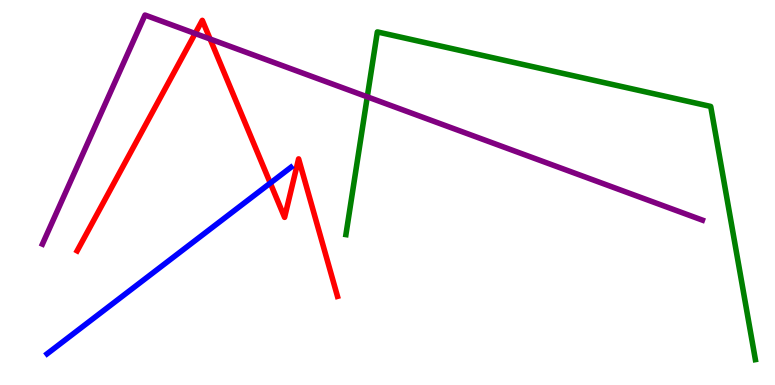[{'lines': ['blue', 'red'], 'intersections': [{'x': 3.49, 'y': 5.24}]}, {'lines': ['green', 'red'], 'intersections': []}, {'lines': ['purple', 'red'], 'intersections': [{'x': 2.52, 'y': 9.13}, {'x': 2.71, 'y': 8.99}]}, {'lines': ['blue', 'green'], 'intersections': []}, {'lines': ['blue', 'purple'], 'intersections': []}, {'lines': ['green', 'purple'], 'intersections': [{'x': 4.74, 'y': 7.48}]}]